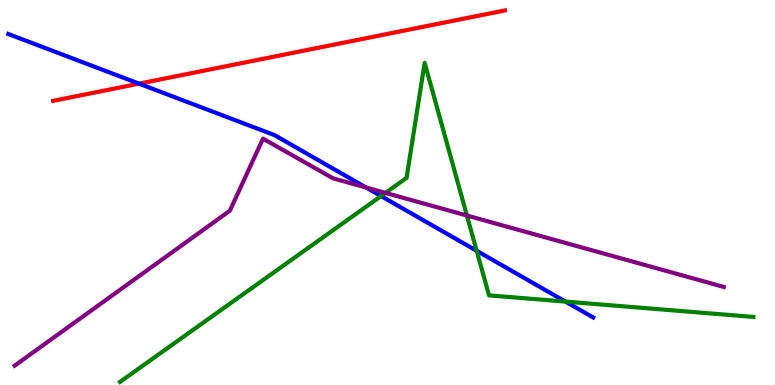[{'lines': ['blue', 'red'], 'intersections': [{'x': 1.79, 'y': 7.83}]}, {'lines': ['green', 'red'], 'intersections': []}, {'lines': ['purple', 'red'], 'intersections': []}, {'lines': ['blue', 'green'], 'intersections': [{'x': 4.92, 'y': 4.91}, {'x': 6.15, 'y': 3.49}, {'x': 7.3, 'y': 2.17}]}, {'lines': ['blue', 'purple'], 'intersections': [{'x': 4.72, 'y': 5.13}]}, {'lines': ['green', 'purple'], 'intersections': [{'x': 4.97, 'y': 4.99}, {'x': 6.02, 'y': 4.4}]}]